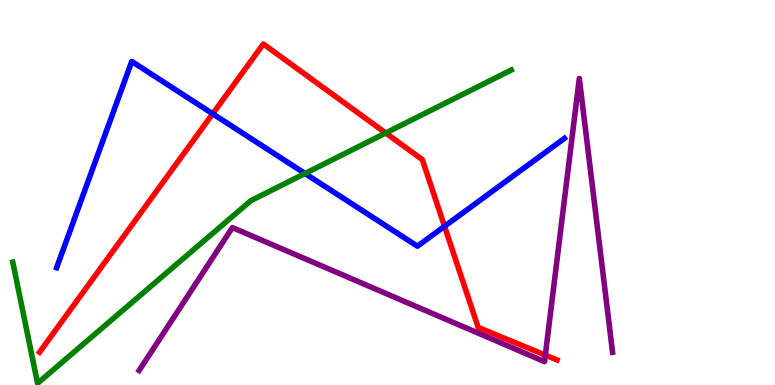[{'lines': ['blue', 'red'], 'intersections': [{'x': 2.74, 'y': 7.04}, {'x': 5.74, 'y': 4.12}]}, {'lines': ['green', 'red'], 'intersections': [{'x': 4.98, 'y': 6.55}]}, {'lines': ['purple', 'red'], 'intersections': [{'x': 7.04, 'y': 0.776}]}, {'lines': ['blue', 'green'], 'intersections': [{'x': 3.94, 'y': 5.49}]}, {'lines': ['blue', 'purple'], 'intersections': []}, {'lines': ['green', 'purple'], 'intersections': []}]